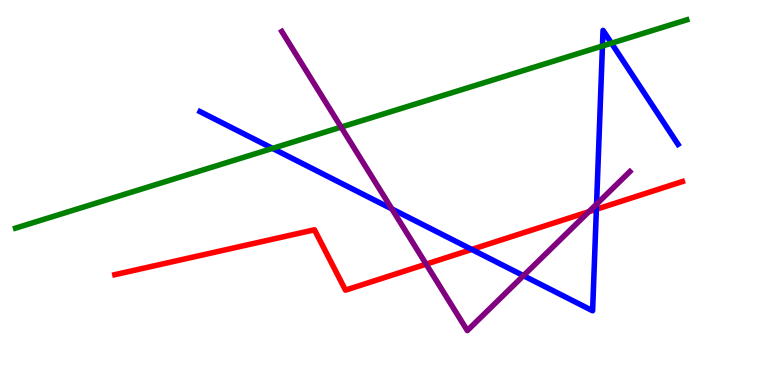[{'lines': ['blue', 'red'], 'intersections': [{'x': 6.09, 'y': 3.52}, {'x': 7.7, 'y': 4.56}]}, {'lines': ['green', 'red'], 'intersections': []}, {'lines': ['purple', 'red'], 'intersections': [{'x': 5.5, 'y': 3.14}, {'x': 7.6, 'y': 4.5}]}, {'lines': ['blue', 'green'], 'intersections': [{'x': 3.52, 'y': 6.15}, {'x': 7.77, 'y': 8.81}, {'x': 7.89, 'y': 8.88}]}, {'lines': ['blue', 'purple'], 'intersections': [{'x': 5.06, 'y': 4.57}, {'x': 6.75, 'y': 2.84}, {'x': 7.7, 'y': 4.7}]}, {'lines': ['green', 'purple'], 'intersections': [{'x': 4.4, 'y': 6.7}]}]